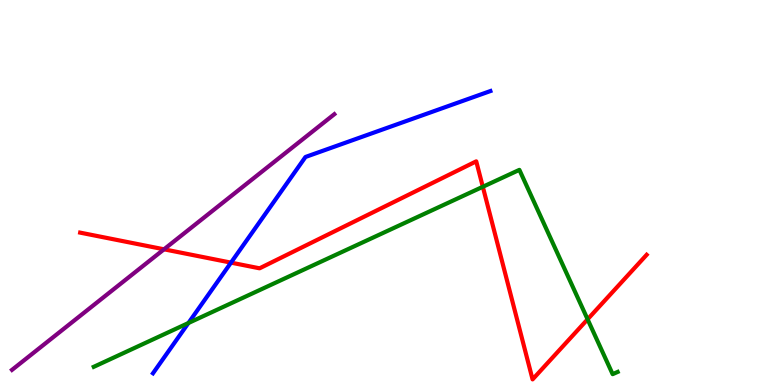[{'lines': ['blue', 'red'], 'intersections': [{'x': 2.98, 'y': 3.18}]}, {'lines': ['green', 'red'], 'intersections': [{'x': 6.23, 'y': 5.15}, {'x': 7.58, 'y': 1.71}]}, {'lines': ['purple', 'red'], 'intersections': [{'x': 2.12, 'y': 3.52}]}, {'lines': ['blue', 'green'], 'intersections': [{'x': 2.43, 'y': 1.61}]}, {'lines': ['blue', 'purple'], 'intersections': []}, {'lines': ['green', 'purple'], 'intersections': []}]